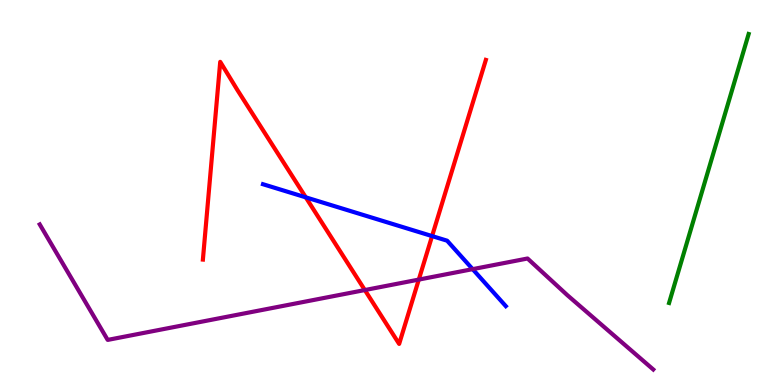[{'lines': ['blue', 'red'], 'intersections': [{'x': 3.95, 'y': 4.87}, {'x': 5.58, 'y': 3.87}]}, {'lines': ['green', 'red'], 'intersections': []}, {'lines': ['purple', 'red'], 'intersections': [{'x': 4.71, 'y': 2.47}, {'x': 5.4, 'y': 2.74}]}, {'lines': ['blue', 'green'], 'intersections': []}, {'lines': ['blue', 'purple'], 'intersections': [{'x': 6.1, 'y': 3.01}]}, {'lines': ['green', 'purple'], 'intersections': []}]